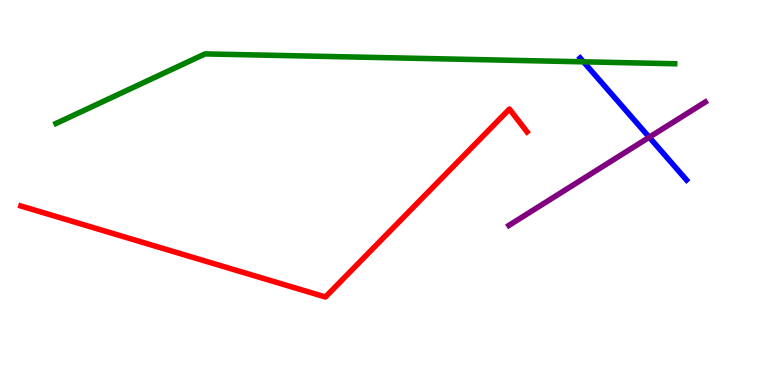[{'lines': ['blue', 'red'], 'intersections': []}, {'lines': ['green', 'red'], 'intersections': []}, {'lines': ['purple', 'red'], 'intersections': []}, {'lines': ['blue', 'green'], 'intersections': [{'x': 7.53, 'y': 8.39}]}, {'lines': ['blue', 'purple'], 'intersections': [{'x': 8.38, 'y': 6.44}]}, {'lines': ['green', 'purple'], 'intersections': []}]